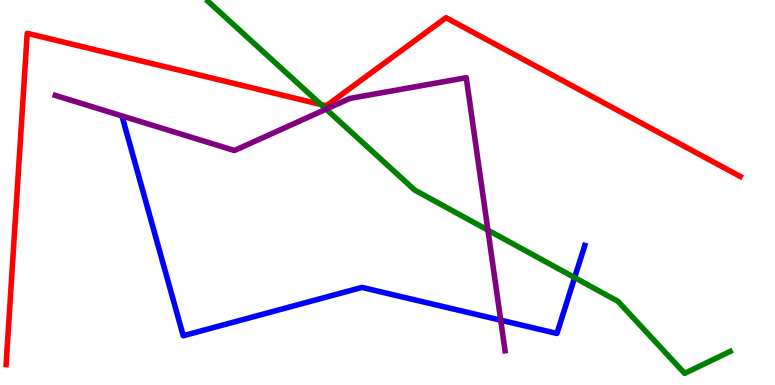[{'lines': ['blue', 'red'], 'intersections': []}, {'lines': ['green', 'red'], 'intersections': [{'x': 4.14, 'y': 7.28}]}, {'lines': ['purple', 'red'], 'intersections': []}, {'lines': ['blue', 'green'], 'intersections': [{'x': 7.41, 'y': 2.79}]}, {'lines': ['blue', 'purple'], 'intersections': [{'x': 6.46, 'y': 1.68}]}, {'lines': ['green', 'purple'], 'intersections': [{'x': 4.21, 'y': 7.16}, {'x': 6.3, 'y': 4.02}]}]